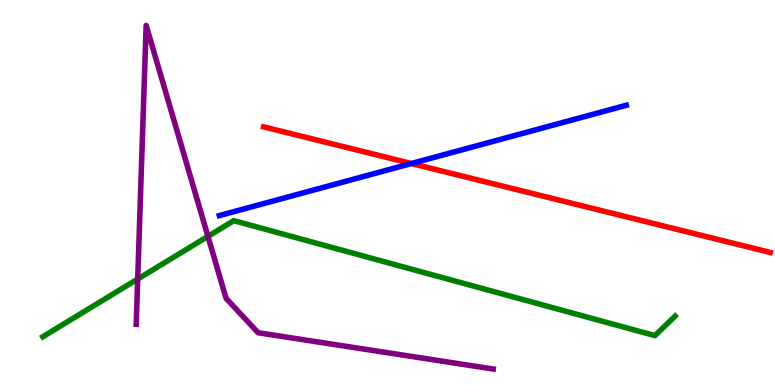[{'lines': ['blue', 'red'], 'intersections': [{'x': 5.31, 'y': 5.75}]}, {'lines': ['green', 'red'], 'intersections': []}, {'lines': ['purple', 'red'], 'intersections': []}, {'lines': ['blue', 'green'], 'intersections': []}, {'lines': ['blue', 'purple'], 'intersections': []}, {'lines': ['green', 'purple'], 'intersections': [{'x': 1.78, 'y': 2.75}, {'x': 2.68, 'y': 3.86}]}]